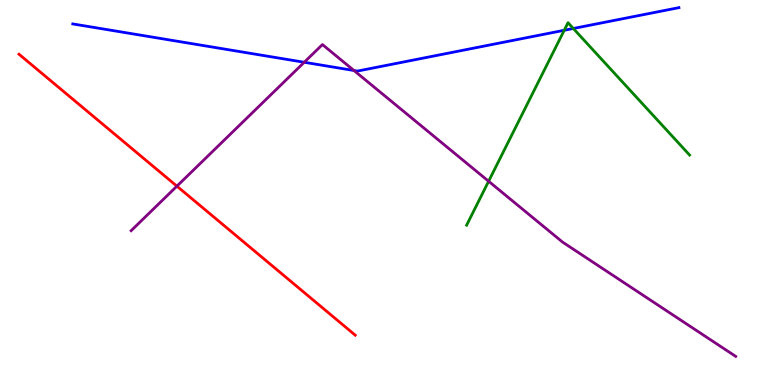[{'lines': ['blue', 'red'], 'intersections': []}, {'lines': ['green', 'red'], 'intersections': []}, {'lines': ['purple', 'red'], 'intersections': [{'x': 2.28, 'y': 5.16}]}, {'lines': ['blue', 'green'], 'intersections': [{'x': 7.28, 'y': 9.21}, {'x': 7.4, 'y': 9.26}]}, {'lines': ['blue', 'purple'], 'intersections': [{'x': 3.93, 'y': 8.38}, {'x': 4.57, 'y': 8.17}]}, {'lines': ['green', 'purple'], 'intersections': [{'x': 6.3, 'y': 5.29}]}]